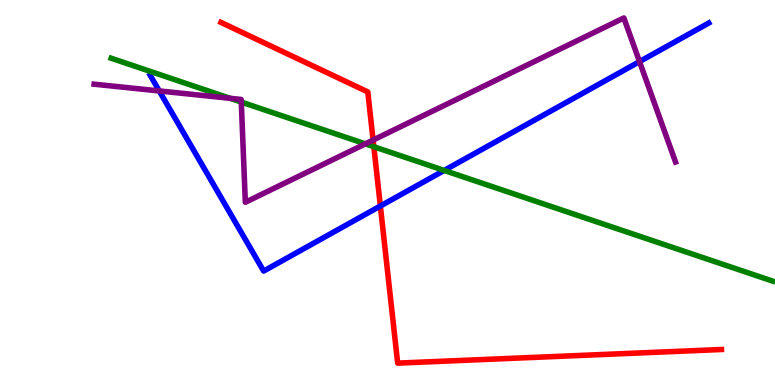[{'lines': ['blue', 'red'], 'intersections': [{'x': 4.91, 'y': 4.65}]}, {'lines': ['green', 'red'], 'intersections': [{'x': 4.82, 'y': 6.19}]}, {'lines': ['purple', 'red'], 'intersections': [{'x': 4.81, 'y': 6.36}]}, {'lines': ['blue', 'green'], 'intersections': [{'x': 5.73, 'y': 5.57}]}, {'lines': ['blue', 'purple'], 'intersections': [{'x': 2.06, 'y': 7.64}, {'x': 8.25, 'y': 8.4}]}, {'lines': ['green', 'purple'], 'intersections': [{'x': 2.97, 'y': 7.45}, {'x': 3.11, 'y': 7.35}, {'x': 4.71, 'y': 6.26}]}]